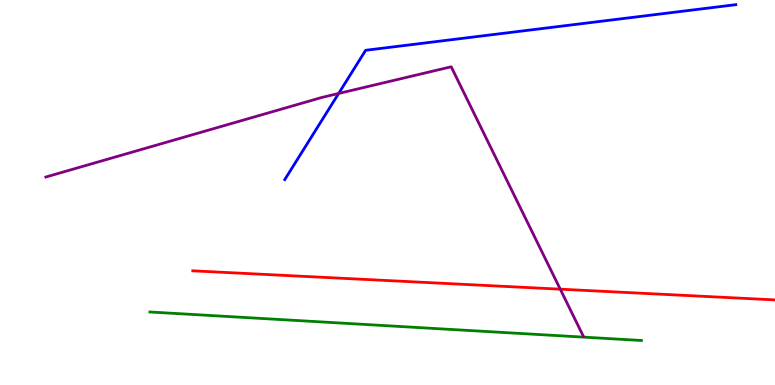[{'lines': ['blue', 'red'], 'intersections': []}, {'lines': ['green', 'red'], 'intersections': []}, {'lines': ['purple', 'red'], 'intersections': [{'x': 7.23, 'y': 2.49}]}, {'lines': ['blue', 'green'], 'intersections': []}, {'lines': ['blue', 'purple'], 'intersections': [{'x': 4.37, 'y': 7.57}]}, {'lines': ['green', 'purple'], 'intersections': []}]